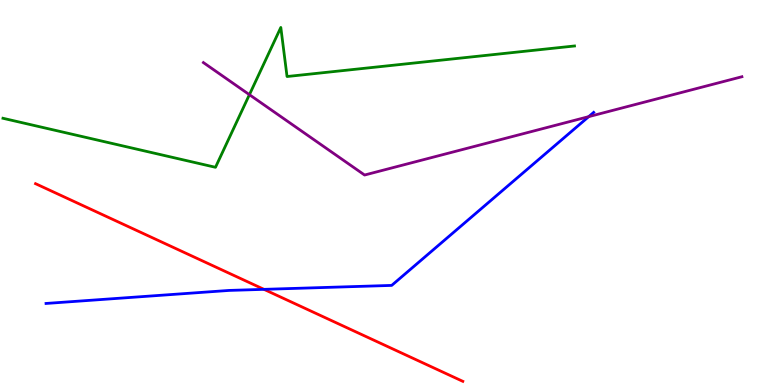[{'lines': ['blue', 'red'], 'intersections': [{'x': 3.41, 'y': 2.48}]}, {'lines': ['green', 'red'], 'intersections': []}, {'lines': ['purple', 'red'], 'intersections': []}, {'lines': ['blue', 'green'], 'intersections': []}, {'lines': ['blue', 'purple'], 'intersections': [{'x': 7.6, 'y': 6.97}]}, {'lines': ['green', 'purple'], 'intersections': [{'x': 3.22, 'y': 7.54}]}]